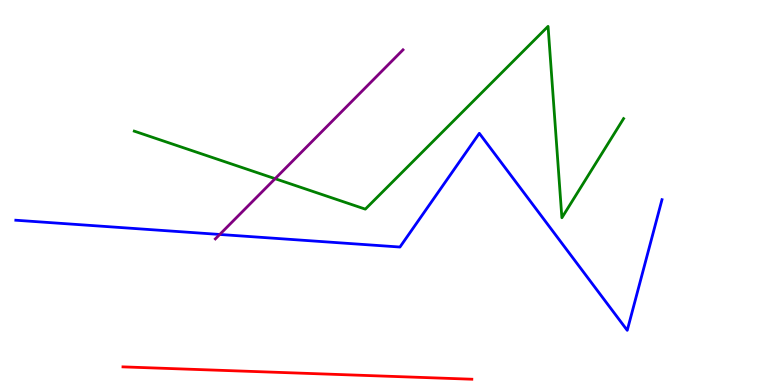[{'lines': ['blue', 'red'], 'intersections': []}, {'lines': ['green', 'red'], 'intersections': []}, {'lines': ['purple', 'red'], 'intersections': []}, {'lines': ['blue', 'green'], 'intersections': []}, {'lines': ['blue', 'purple'], 'intersections': [{'x': 2.84, 'y': 3.91}]}, {'lines': ['green', 'purple'], 'intersections': [{'x': 3.55, 'y': 5.36}]}]